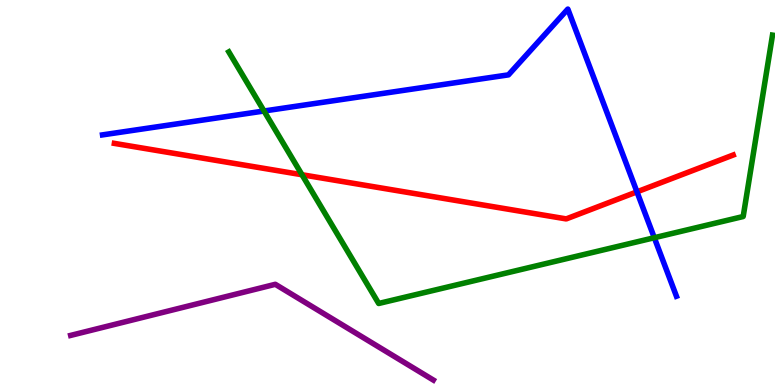[{'lines': ['blue', 'red'], 'intersections': [{'x': 8.22, 'y': 5.02}]}, {'lines': ['green', 'red'], 'intersections': [{'x': 3.9, 'y': 5.46}]}, {'lines': ['purple', 'red'], 'intersections': []}, {'lines': ['blue', 'green'], 'intersections': [{'x': 3.41, 'y': 7.12}, {'x': 8.44, 'y': 3.83}]}, {'lines': ['blue', 'purple'], 'intersections': []}, {'lines': ['green', 'purple'], 'intersections': []}]